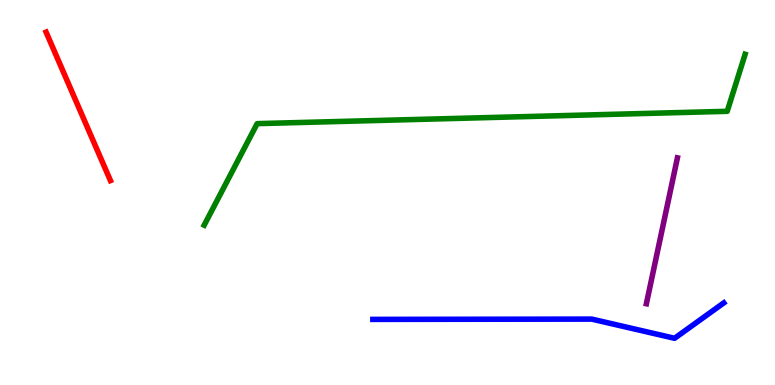[{'lines': ['blue', 'red'], 'intersections': []}, {'lines': ['green', 'red'], 'intersections': []}, {'lines': ['purple', 'red'], 'intersections': []}, {'lines': ['blue', 'green'], 'intersections': []}, {'lines': ['blue', 'purple'], 'intersections': []}, {'lines': ['green', 'purple'], 'intersections': []}]